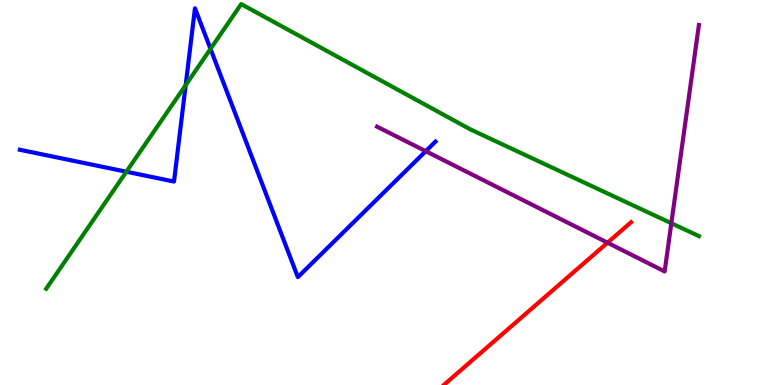[{'lines': ['blue', 'red'], 'intersections': []}, {'lines': ['green', 'red'], 'intersections': []}, {'lines': ['purple', 'red'], 'intersections': [{'x': 7.84, 'y': 3.7}]}, {'lines': ['blue', 'green'], 'intersections': [{'x': 1.63, 'y': 5.54}, {'x': 2.4, 'y': 7.79}, {'x': 2.72, 'y': 8.73}]}, {'lines': ['blue', 'purple'], 'intersections': [{'x': 5.49, 'y': 6.07}]}, {'lines': ['green', 'purple'], 'intersections': [{'x': 8.66, 'y': 4.2}]}]